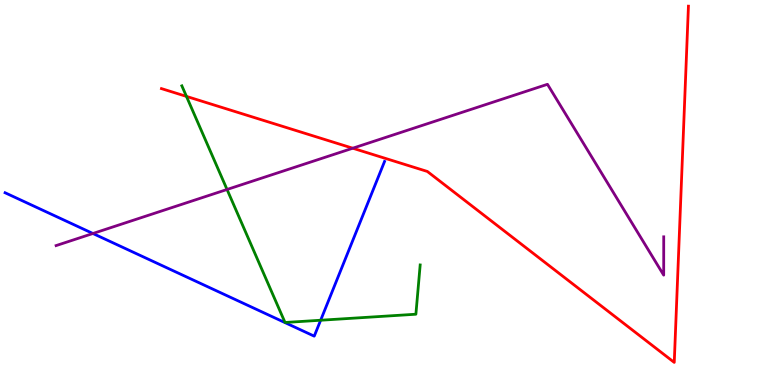[{'lines': ['blue', 'red'], 'intersections': []}, {'lines': ['green', 'red'], 'intersections': [{'x': 2.41, 'y': 7.5}]}, {'lines': ['purple', 'red'], 'intersections': [{'x': 4.55, 'y': 6.15}]}, {'lines': ['blue', 'green'], 'intersections': [{'x': 4.14, 'y': 1.68}]}, {'lines': ['blue', 'purple'], 'intersections': [{'x': 1.2, 'y': 3.94}]}, {'lines': ['green', 'purple'], 'intersections': [{'x': 2.93, 'y': 5.08}]}]